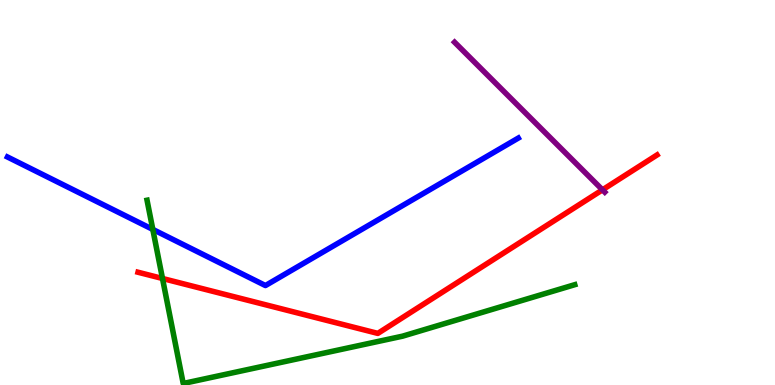[{'lines': ['blue', 'red'], 'intersections': []}, {'lines': ['green', 'red'], 'intersections': [{'x': 2.1, 'y': 2.77}]}, {'lines': ['purple', 'red'], 'intersections': [{'x': 7.77, 'y': 5.07}]}, {'lines': ['blue', 'green'], 'intersections': [{'x': 1.97, 'y': 4.04}]}, {'lines': ['blue', 'purple'], 'intersections': []}, {'lines': ['green', 'purple'], 'intersections': []}]